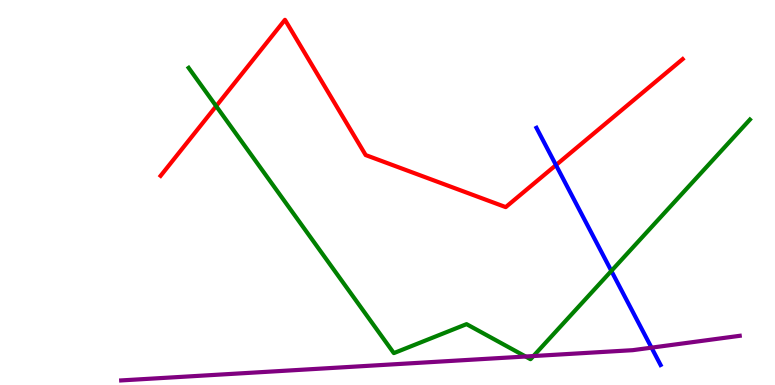[{'lines': ['blue', 'red'], 'intersections': [{'x': 7.17, 'y': 5.71}]}, {'lines': ['green', 'red'], 'intersections': [{'x': 2.79, 'y': 7.24}]}, {'lines': ['purple', 'red'], 'intersections': []}, {'lines': ['blue', 'green'], 'intersections': [{'x': 7.89, 'y': 2.96}]}, {'lines': ['blue', 'purple'], 'intersections': [{'x': 8.41, 'y': 0.97}]}, {'lines': ['green', 'purple'], 'intersections': [{'x': 6.78, 'y': 0.74}, {'x': 6.88, 'y': 0.752}]}]